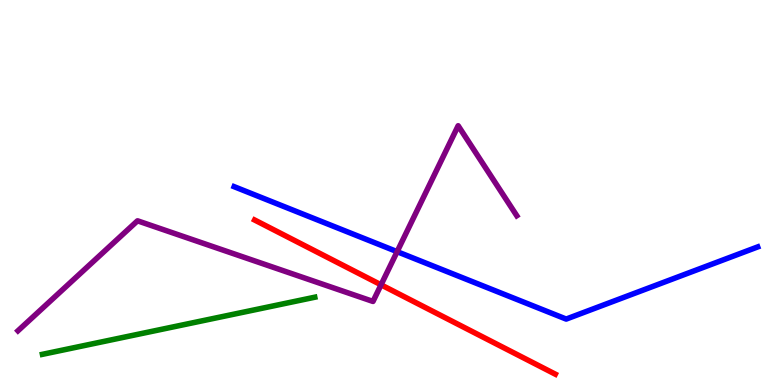[{'lines': ['blue', 'red'], 'intersections': []}, {'lines': ['green', 'red'], 'intersections': []}, {'lines': ['purple', 'red'], 'intersections': [{'x': 4.92, 'y': 2.6}]}, {'lines': ['blue', 'green'], 'intersections': []}, {'lines': ['blue', 'purple'], 'intersections': [{'x': 5.12, 'y': 3.46}]}, {'lines': ['green', 'purple'], 'intersections': []}]